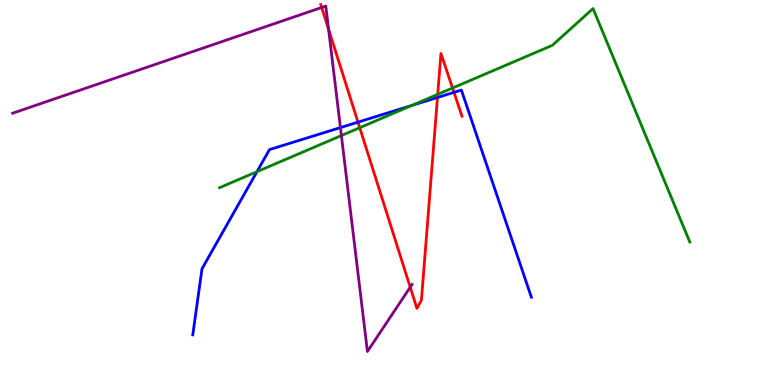[{'lines': ['blue', 'red'], 'intersections': [{'x': 4.62, 'y': 6.83}, {'x': 5.64, 'y': 7.47}, {'x': 5.86, 'y': 7.6}]}, {'lines': ['green', 'red'], 'intersections': [{'x': 4.64, 'y': 6.68}, {'x': 5.65, 'y': 7.55}, {'x': 5.84, 'y': 7.71}]}, {'lines': ['purple', 'red'], 'intersections': [{'x': 4.15, 'y': 9.81}, {'x': 4.24, 'y': 9.24}, {'x': 5.29, 'y': 2.54}]}, {'lines': ['blue', 'green'], 'intersections': [{'x': 3.32, 'y': 5.54}, {'x': 5.31, 'y': 7.26}]}, {'lines': ['blue', 'purple'], 'intersections': [{'x': 4.39, 'y': 6.69}]}, {'lines': ['green', 'purple'], 'intersections': [{'x': 4.41, 'y': 6.48}]}]